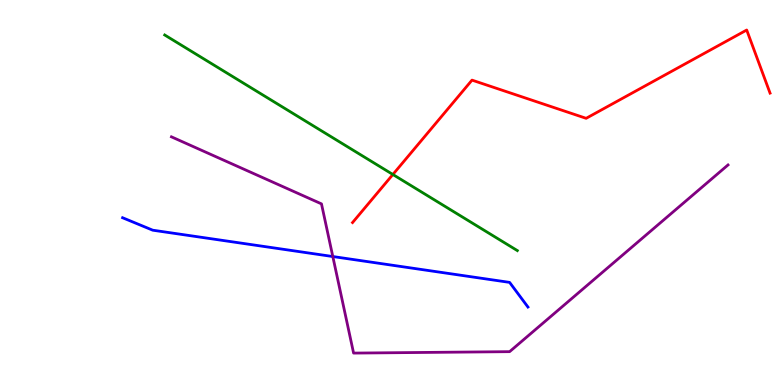[{'lines': ['blue', 'red'], 'intersections': []}, {'lines': ['green', 'red'], 'intersections': [{'x': 5.07, 'y': 5.47}]}, {'lines': ['purple', 'red'], 'intersections': []}, {'lines': ['blue', 'green'], 'intersections': []}, {'lines': ['blue', 'purple'], 'intersections': [{'x': 4.29, 'y': 3.34}]}, {'lines': ['green', 'purple'], 'intersections': []}]